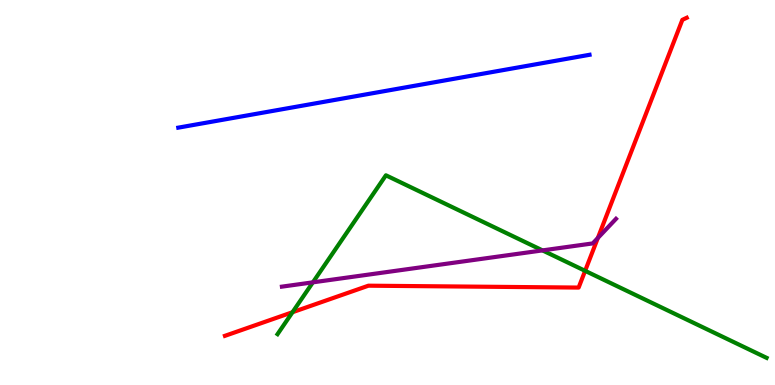[{'lines': ['blue', 'red'], 'intersections': []}, {'lines': ['green', 'red'], 'intersections': [{'x': 3.77, 'y': 1.89}, {'x': 7.55, 'y': 2.97}]}, {'lines': ['purple', 'red'], 'intersections': [{'x': 7.71, 'y': 3.82}]}, {'lines': ['blue', 'green'], 'intersections': []}, {'lines': ['blue', 'purple'], 'intersections': []}, {'lines': ['green', 'purple'], 'intersections': [{'x': 4.04, 'y': 2.67}, {'x': 7.0, 'y': 3.5}]}]